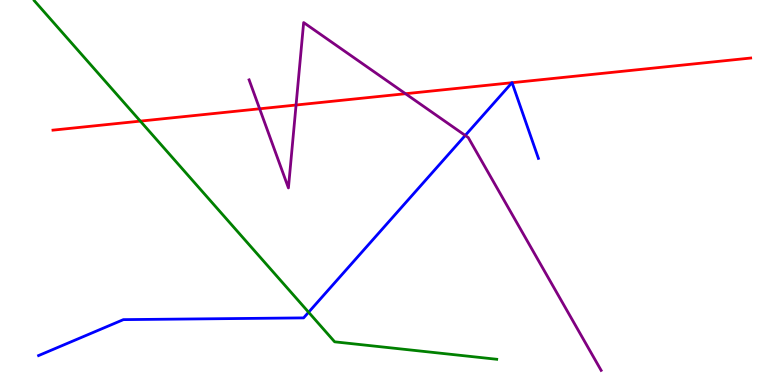[{'lines': ['blue', 'red'], 'intersections': [{'x': 6.61, 'y': 7.85}, {'x': 6.61, 'y': 7.85}]}, {'lines': ['green', 'red'], 'intersections': [{'x': 1.81, 'y': 6.85}]}, {'lines': ['purple', 'red'], 'intersections': [{'x': 3.35, 'y': 7.17}, {'x': 3.82, 'y': 7.27}, {'x': 5.23, 'y': 7.57}]}, {'lines': ['blue', 'green'], 'intersections': [{'x': 3.98, 'y': 1.89}]}, {'lines': ['blue', 'purple'], 'intersections': [{'x': 6.0, 'y': 6.48}]}, {'lines': ['green', 'purple'], 'intersections': []}]